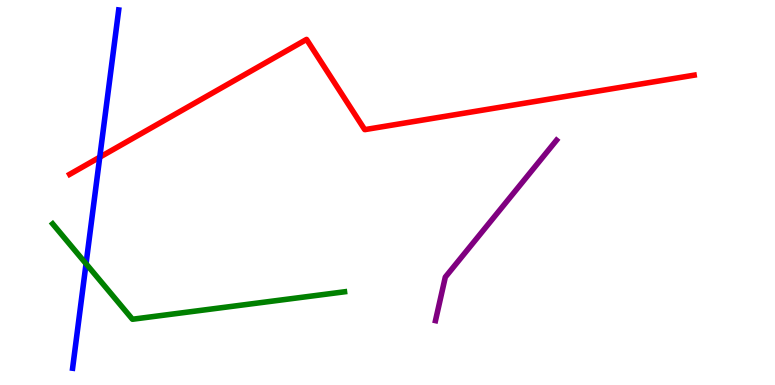[{'lines': ['blue', 'red'], 'intersections': [{'x': 1.29, 'y': 5.92}]}, {'lines': ['green', 'red'], 'intersections': []}, {'lines': ['purple', 'red'], 'intersections': []}, {'lines': ['blue', 'green'], 'intersections': [{'x': 1.11, 'y': 3.15}]}, {'lines': ['blue', 'purple'], 'intersections': []}, {'lines': ['green', 'purple'], 'intersections': []}]